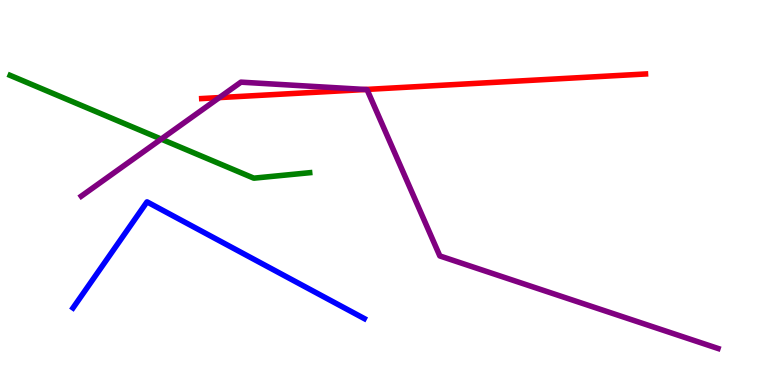[{'lines': ['blue', 'red'], 'intersections': []}, {'lines': ['green', 'red'], 'intersections': []}, {'lines': ['purple', 'red'], 'intersections': [{'x': 2.83, 'y': 7.47}, {'x': 4.71, 'y': 7.68}]}, {'lines': ['blue', 'green'], 'intersections': []}, {'lines': ['blue', 'purple'], 'intersections': []}, {'lines': ['green', 'purple'], 'intersections': [{'x': 2.08, 'y': 6.39}]}]